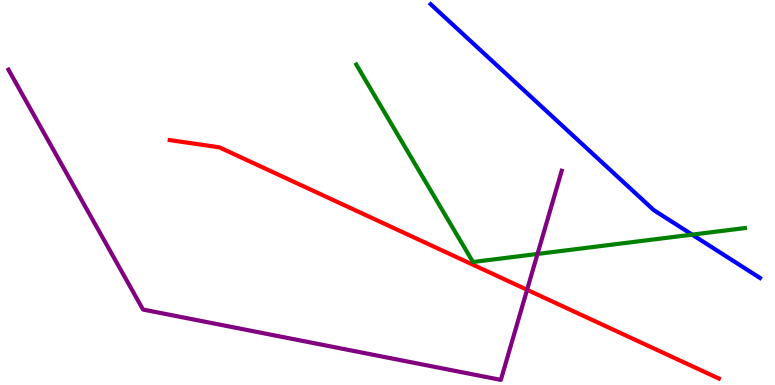[{'lines': ['blue', 'red'], 'intersections': []}, {'lines': ['green', 'red'], 'intersections': []}, {'lines': ['purple', 'red'], 'intersections': [{'x': 6.8, 'y': 2.47}]}, {'lines': ['blue', 'green'], 'intersections': [{'x': 8.93, 'y': 3.91}]}, {'lines': ['blue', 'purple'], 'intersections': []}, {'lines': ['green', 'purple'], 'intersections': [{'x': 6.94, 'y': 3.4}]}]